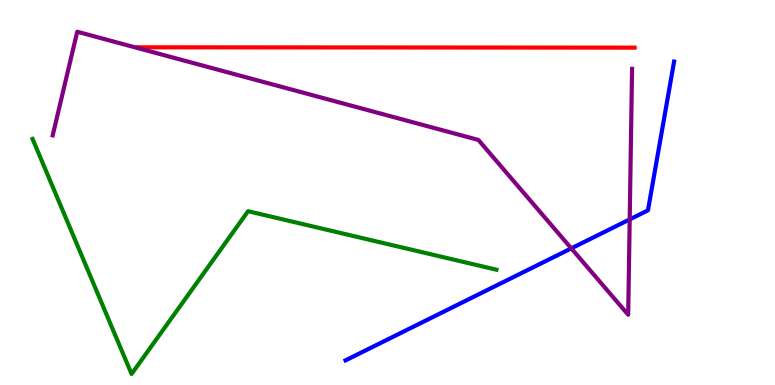[{'lines': ['blue', 'red'], 'intersections': []}, {'lines': ['green', 'red'], 'intersections': []}, {'lines': ['purple', 'red'], 'intersections': []}, {'lines': ['blue', 'green'], 'intersections': []}, {'lines': ['blue', 'purple'], 'intersections': [{'x': 7.37, 'y': 3.55}, {'x': 8.13, 'y': 4.3}]}, {'lines': ['green', 'purple'], 'intersections': []}]